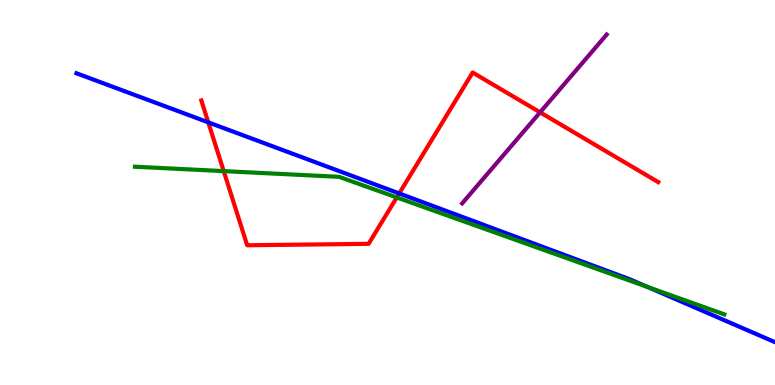[{'lines': ['blue', 'red'], 'intersections': [{'x': 2.69, 'y': 6.82}, {'x': 5.15, 'y': 4.98}]}, {'lines': ['green', 'red'], 'intersections': [{'x': 2.89, 'y': 5.56}, {'x': 5.12, 'y': 4.87}]}, {'lines': ['purple', 'red'], 'intersections': [{'x': 6.97, 'y': 7.08}]}, {'lines': ['blue', 'green'], 'intersections': [{'x': 8.35, 'y': 2.55}]}, {'lines': ['blue', 'purple'], 'intersections': []}, {'lines': ['green', 'purple'], 'intersections': []}]